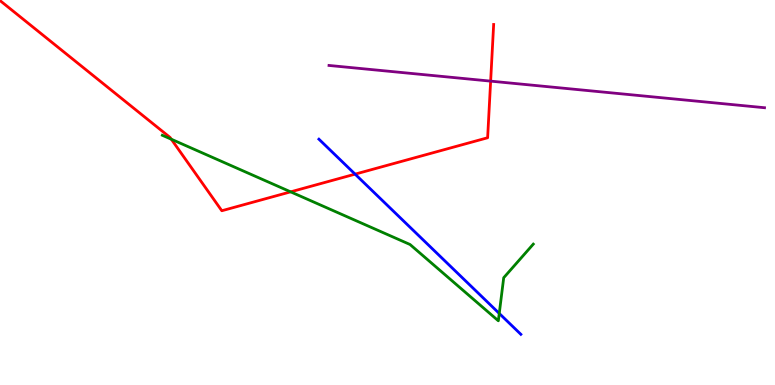[{'lines': ['blue', 'red'], 'intersections': [{'x': 4.58, 'y': 5.48}]}, {'lines': ['green', 'red'], 'intersections': [{'x': 2.21, 'y': 6.38}, {'x': 3.75, 'y': 5.02}]}, {'lines': ['purple', 'red'], 'intersections': [{'x': 6.33, 'y': 7.89}]}, {'lines': ['blue', 'green'], 'intersections': [{'x': 6.44, 'y': 1.86}]}, {'lines': ['blue', 'purple'], 'intersections': []}, {'lines': ['green', 'purple'], 'intersections': []}]